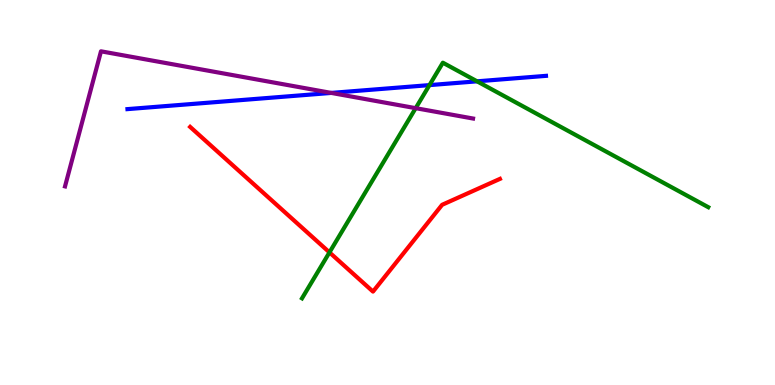[{'lines': ['blue', 'red'], 'intersections': []}, {'lines': ['green', 'red'], 'intersections': [{'x': 4.25, 'y': 3.44}]}, {'lines': ['purple', 'red'], 'intersections': []}, {'lines': ['blue', 'green'], 'intersections': [{'x': 5.54, 'y': 7.79}, {'x': 6.16, 'y': 7.89}]}, {'lines': ['blue', 'purple'], 'intersections': [{'x': 4.27, 'y': 7.59}]}, {'lines': ['green', 'purple'], 'intersections': [{'x': 5.36, 'y': 7.19}]}]